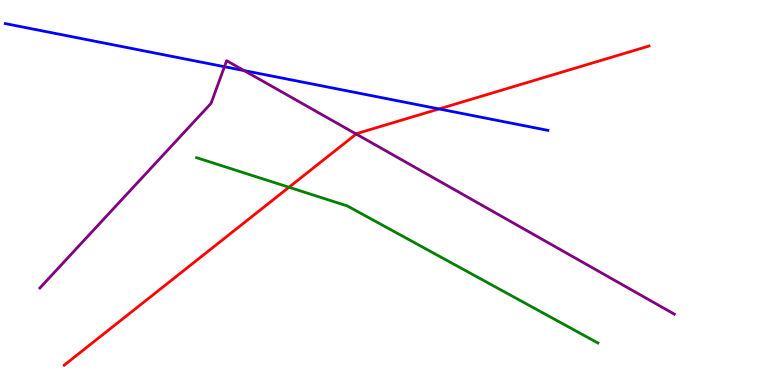[{'lines': ['blue', 'red'], 'intersections': [{'x': 5.67, 'y': 7.17}]}, {'lines': ['green', 'red'], 'intersections': [{'x': 3.73, 'y': 5.14}]}, {'lines': ['purple', 'red'], 'intersections': [{'x': 4.6, 'y': 6.52}]}, {'lines': ['blue', 'green'], 'intersections': []}, {'lines': ['blue', 'purple'], 'intersections': [{'x': 2.9, 'y': 8.27}, {'x': 3.15, 'y': 8.17}]}, {'lines': ['green', 'purple'], 'intersections': []}]